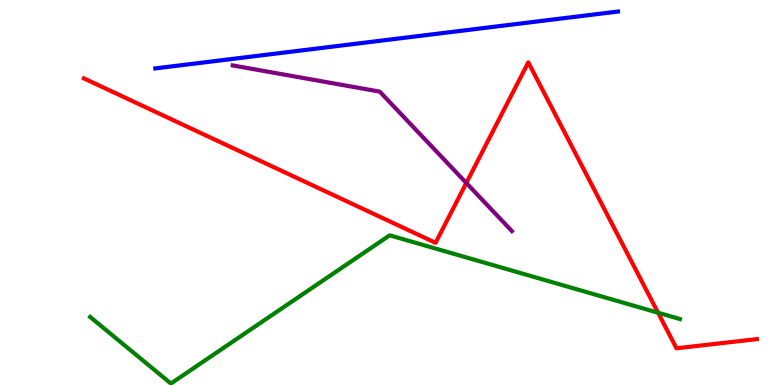[{'lines': ['blue', 'red'], 'intersections': []}, {'lines': ['green', 'red'], 'intersections': [{'x': 8.49, 'y': 1.88}]}, {'lines': ['purple', 'red'], 'intersections': [{'x': 6.02, 'y': 5.25}]}, {'lines': ['blue', 'green'], 'intersections': []}, {'lines': ['blue', 'purple'], 'intersections': []}, {'lines': ['green', 'purple'], 'intersections': []}]